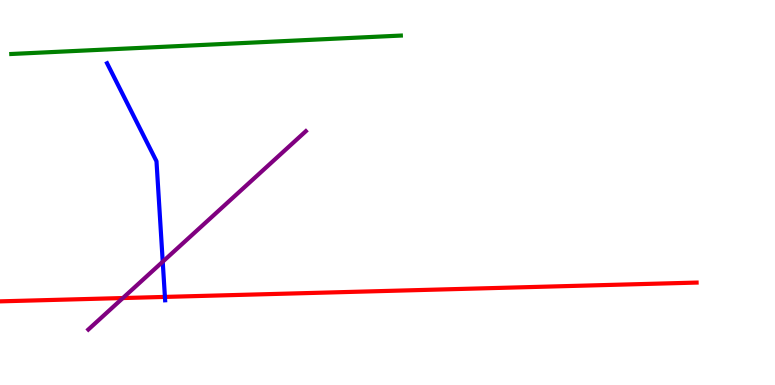[{'lines': ['blue', 'red'], 'intersections': [{'x': 2.13, 'y': 2.29}]}, {'lines': ['green', 'red'], 'intersections': []}, {'lines': ['purple', 'red'], 'intersections': [{'x': 1.59, 'y': 2.26}]}, {'lines': ['blue', 'green'], 'intersections': []}, {'lines': ['blue', 'purple'], 'intersections': [{'x': 2.1, 'y': 3.2}]}, {'lines': ['green', 'purple'], 'intersections': []}]